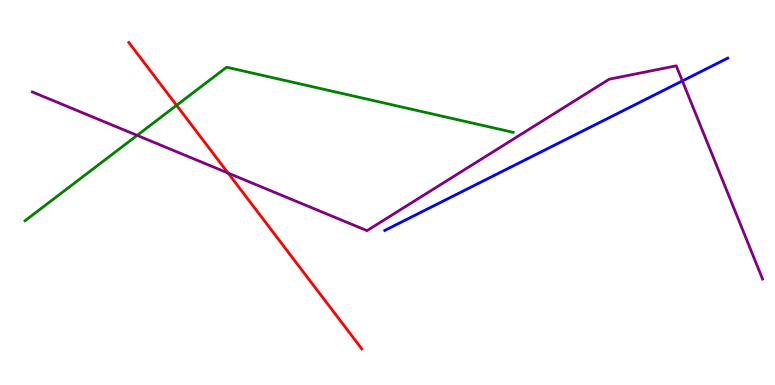[{'lines': ['blue', 'red'], 'intersections': []}, {'lines': ['green', 'red'], 'intersections': [{'x': 2.28, 'y': 7.26}]}, {'lines': ['purple', 'red'], 'intersections': [{'x': 2.94, 'y': 5.5}]}, {'lines': ['blue', 'green'], 'intersections': []}, {'lines': ['blue', 'purple'], 'intersections': [{'x': 8.8, 'y': 7.9}]}, {'lines': ['green', 'purple'], 'intersections': [{'x': 1.77, 'y': 6.48}]}]